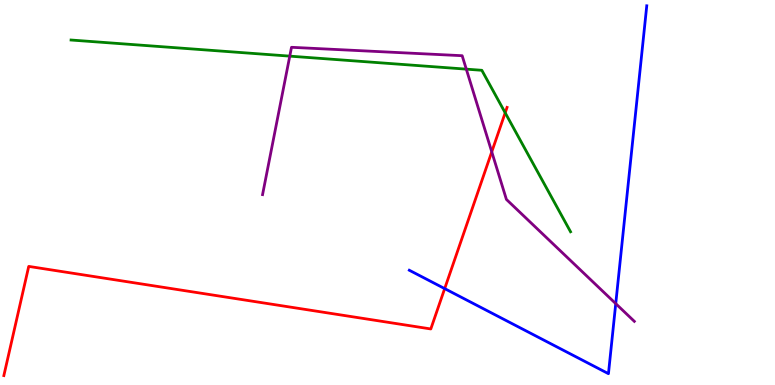[{'lines': ['blue', 'red'], 'intersections': [{'x': 5.74, 'y': 2.5}]}, {'lines': ['green', 'red'], 'intersections': [{'x': 6.52, 'y': 7.07}]}, {'lines': ['purple', 'red'], 'intersections': [{'x': 6.35, 'y': 6.06}]}, {'lines': ['blue', 'green'], 'intersections': []}, {'lines': ['blue', 'purple'], 'intersections': [{'x': 7.95, 'y': 2.11}]}, {'lines': ['green', 'purple'], 'intersections': [{'x': 3.74, 'y': 8.54}, {'x': 6.02, 'y': 8.2}]}]